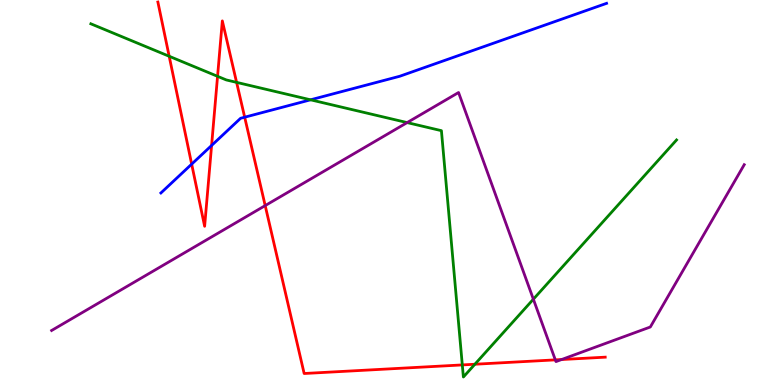[{'lines': ['blue', 'red'], 'intersections': [{'x': 2.47, 'y': 5.74}, {'x': 2.73, 'y': 6.22}, {'x': 3.16, 'y': 6.96}]}, {'lines': ['green', 'red'], 'intersections': [{'x': 2.18, 'y': 8.54}, {'x': 2.81, 'y': 8.02}, {'x': 3.05, 'y': 7.86}, {'x': 5.97, 'y': 0.522}, {'x': 6.13, 'y': 0.539}]}, {'lines': ['purple', 'red'], 'intersections': [{'x': 3.42, 'y': 4.66}, {'x': 7.17, 'y': 0.653}, {'x': 7.25, 'y': 0.661}]}, {'lines': ['blue', 'green'], 'intersections': [{'x': 4.01, 'y': 7.41}]}, {'lines': ['blue', 'purple'], 'intersections': []}, {'lines': ['green', 'purple'], 'intersections': [{'x': 5.25, 'y': 6.82}, {'x': 6.88, 'y': 2.23}]}]